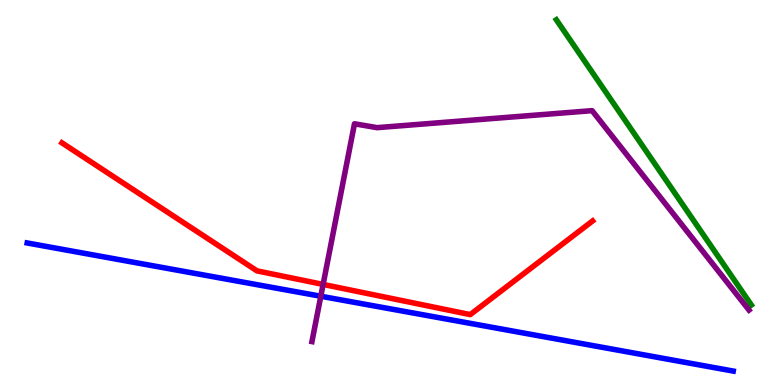[{'lines': ['blue', 'red'], 'intersections': []}, {'lines': ['green', 'red'], 'intersections': []}, {'lines': ['purple', 'red'], 'intersections': [{'x': 4.17, 'y': 2.61}]}, {'lines': ['blue', 'green'], 'intersections': []}, {'lines': ['blue', 'purple'], 'intersections': [{'x': 4.14, 'y': 2.31}]}, {'lines': ['green', 'purple'], 'intersections': []}]